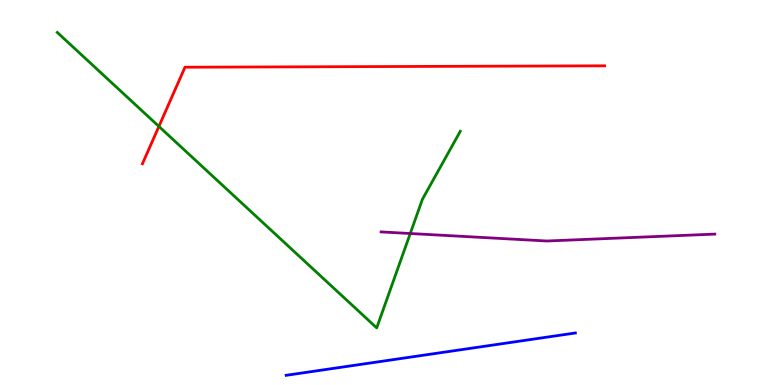[{'lines': ['blue', 'red'], 'intersections': []}, {'lines': ['green', 'red'], 'intersections': [{'x': 2.05, 'y': 6.72}]}, {'lines': ['purple', 'red'], 'intersections': []}, {'lines': ['blue', 'green'], 'intersections': []}, {'lines': ['blue', 'purple'], 'intersections': []}, {'lines': ['green', 'purple'], 'intersections': [{'x': 5.29, 'y': 3.93}]}]